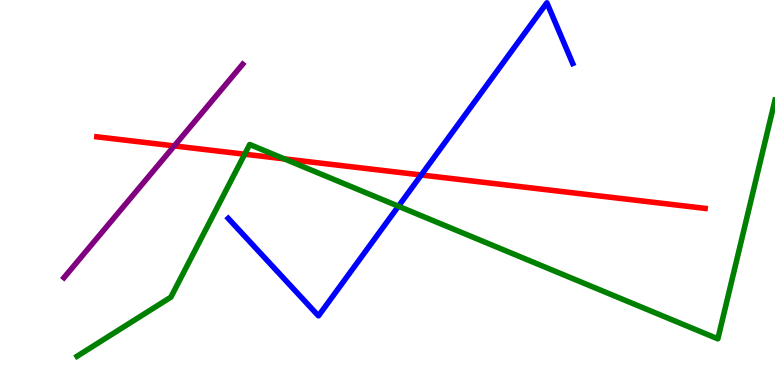[{'lines': ['blue', 'red'], 'intersections': [{'x': 5.44, 'y': 5.45}]}, {'lines': ['green', 'red'], 'intersections': [{'x': 3.16, 'y': 5.99}, {'x': 3.67, 'y': 5.87}]}, {'lines': ['purple', 'red'], 'intersections': [{'x': 2.25, 'y': 6.21}]}, {'lines': ['blue', 'green'], 'intersections': [{'x': 5.14, 'y': 4.64}]}, {'lines': ['blue', 'purple'], 'intersections': []}, {'lines': ['green', 'purple'], 'intersections': []}]